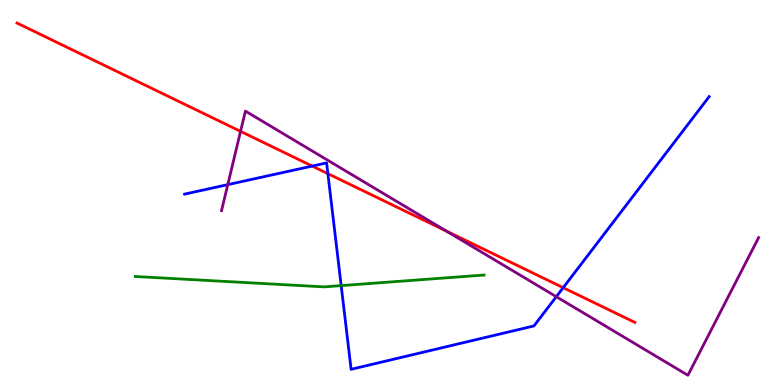[{'lines': ['blue', 'red'], 'intersections': [{'x': 4.03, 'y': 5.69}, {'x': 4.23, 'y': 5.49}, {'x': 7.27, 'y': 2.53}]}, {'lines': ['green', 'red'], 'intersections': []}, {'lines': ['purple', 'red'], 'intersections': [{'x': 3.1, 'y': 6.59}, {'x': 5.76, 'y': 4.0}]}, {'lines': ['blue', 'green'], 'intersections': [{'x': 4.4, 'y': 2.58}]}, {'lines': ['blue', 'purple'], 'intersections': [{'x': 2.94, 'y': 5.2}, {'x': 7.18, 'y': 2.29}]}, {'lines': ['green', 'purple'], 'intersections': []}]